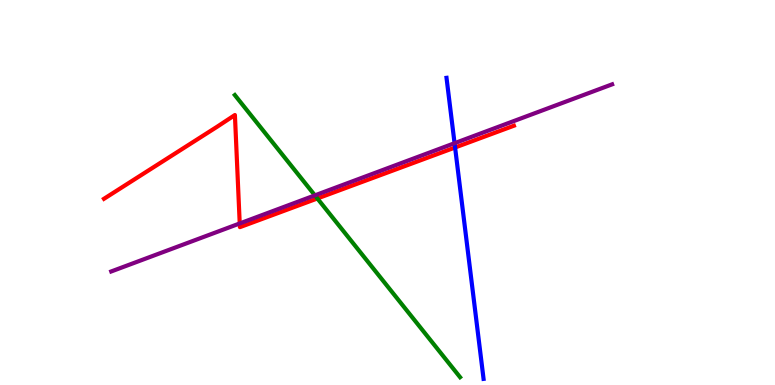[{'lines': ['blue', 'red'], 'intersections': [{'x': 5.87, 'y': 6.17}]}, {'lines': ['green', 'red'], 'intersections': [{'x': 4.1, 'y': 4.84}]}, {'lines': ['purple', 'red'], 'intersections': [{'x': 3.09, 'y': 4.2}]}, {'lines': ['blue', 'green'], 'intersections': []}, {'lines': ['blue', 'purple'], 'intersections': [{'x': 5.87, 'y': 6.28}]}, {'lines': ['green', 'purple'], 'intersections': [{'x': 4.06, 'y': 4.93}]}]